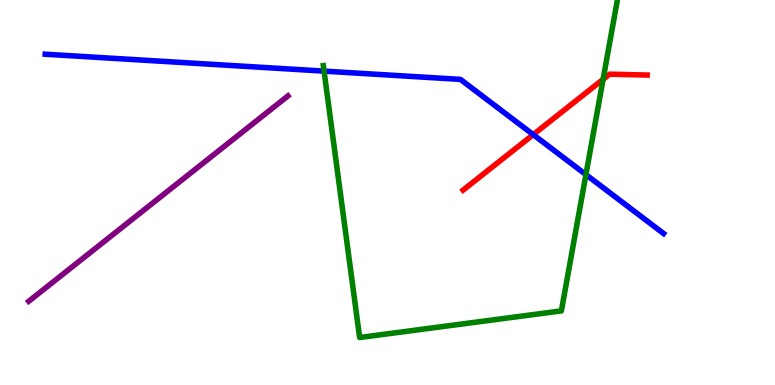[{'lines': ['blue', 'red'], 'intersections': [{'x': 6.88, 'y': 6.5}]}, {'lines': ['green', 'red'], 'intersections': [{'x': 7.78, 'y': 7.94}]}, {'lines': ['purple', 'red'], 'intersections': []}, {'lines': ['blue', 'green'], 'intersections': [{'x': 4.18, 'y': 8.15}, {'x': 7.56, 'y': 5.46}]}, {'lines': ['blue', 'purple'], 'intersections': []}, {'lines': ['green', 'purple'], 'intersections': []}]